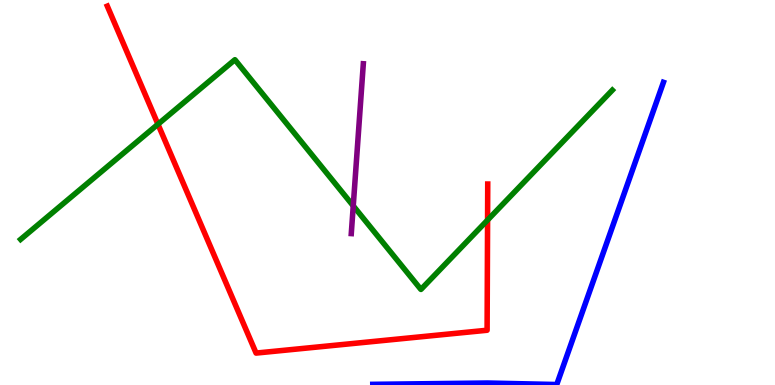[{'lines': ['blue', 'red'], 'intersections': []}, {'lines': ['green', 'red'], 'intersections': [{'x': 2.04, 'y': 6.77}, {'x': 6.29, 'y': 4.28}]}, {'lines': ['purple', 'red'], 'intersections': []}, {'lines': ['blue', 'green'], 'intersections': []}, {'lines': ['blue', 'purple'], 'intersections': []}, {'lines': ['green', 'purple'], 'intersections': [{'x': 4.56, 'y': 4.65}]}]